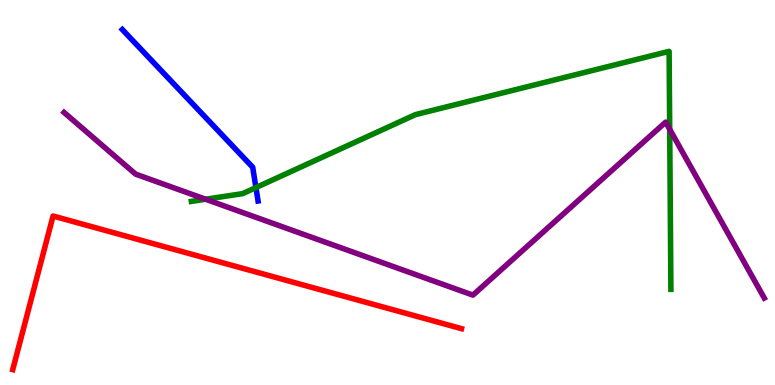[{'lines': ['blue', 'red'], 'intersections': []}, {'lines': ['green', 'red'], 'intersections': []}, {'lines': ['purple', 'red'], 'intersections': []}, {'lines': ['blue', 'green'], 'intersections': [{'x': 3.3, 'y': 5.13}]}, {'lines': ['blue', 'purple'], 'intersections': []}, {'lines': ['green', 'purple'], 'intersections': [{'x': 2.65, 'y': 4.82}, {'x': 8.64, 'y': 6.64}]}]